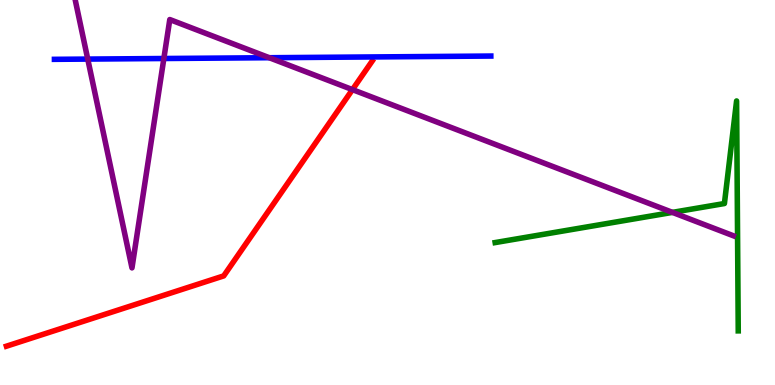[{'lines': ['blue', 'red'], 'intersections': []}, {'lines': ['green', 'red'], 'intersections': []}, {'lines': ['purple', 'red'], 'intersections': [{'x': 4.55, 'y': 7.67}]}, {'lines': ['blue', 'green'], 'intersections': []}, {'lines': ['blue', 'purple'], 'intersections': [{'x': 1.13, 'y': 8.47}, {'x': 2.11, 'y': 8.48}, {'x': 3.47, 'y': 8.5}]}, {'lines': ['green', 'purple'], 'intersections': [{'x': 8.68, 'y': 4.48}]}]